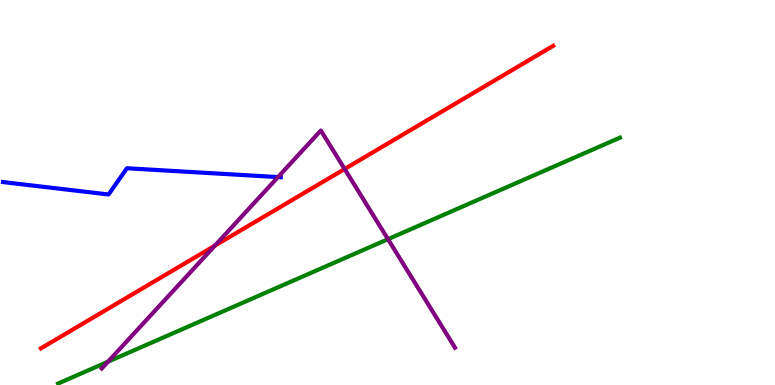[{'lines': ['blue', 'red'], 'intersections': []}, {'lines': ['green', 'red'], 'intersections': []}, {'lines': ['purple', 'red'], 'intersections': [{'x': 2.77, 'y': 3.62}, {'x': 4.45, 'y': 5.61}]}, {'lines': ['blue', 'green'], 'intersections': []}, {'lines': ['blue', 'purple'], 'intersections': [{'x': 3.59, 'y': 5.4}]}, {'lines': ['green', 'purple'], 'intersections': [{'x': 1.39, 'y': 0.606}, {'x': 5.01, 'y': 3.79}]}]